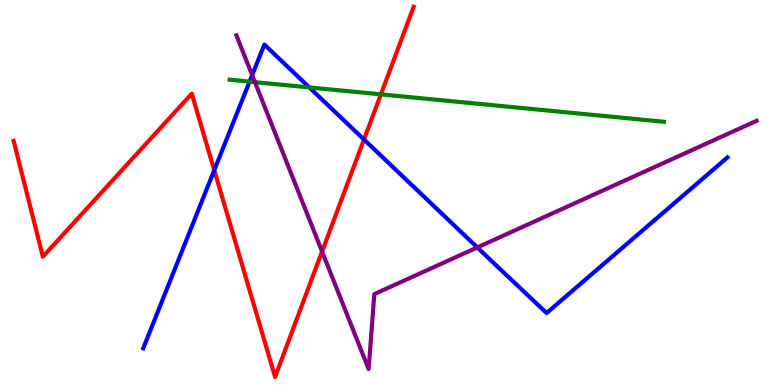[{'lines': ['blue', 'red'], 'intersections': [{'x': 2.76, 'y': 5.58}, {'x': 4.7, 'y': 6.38}]}, {'lines': ['green', 'red'], 'intersections': [{'x': 4.91, 'y': 7.55}]}, {'lines': ['purple', 'red'], 'intersections': [{'x': 4.16, 'y': 3.47}]}, {'lines': ['blue', 'green'], 'intersections': [{'x': 3.22, 'y': 7.88}, {'x': 3.99, 'y': 7.73}]}, {'lines': ['blue', 'purple'], 'intersections': [{'x': 3.25, 'y': 8.05}, {'x': 6.16, 'y': 3.57}]}, {'lines': ['green', 'purple'], 'intersections': [{'x': 3.29, 'y': 7.87}]}]